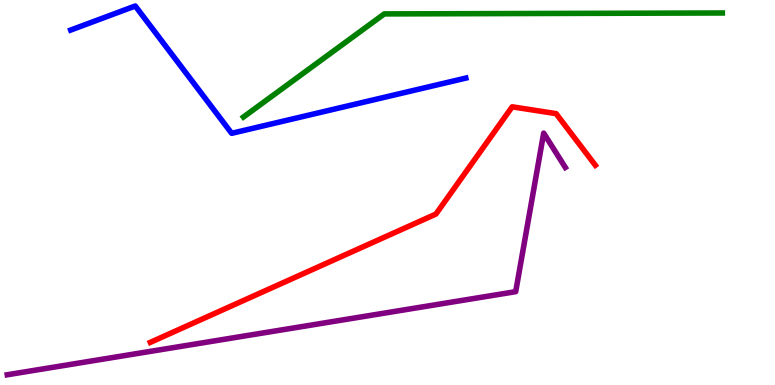[{'lines': ['blue', 'red'], 'intersections': []}, {'lines': ['green', 'red'], 'intersections': []}, {'lines': ['purple', 'red'], 'intersections': []}, {'lines': ['blue', 'green'], 'intersections': []}, {'lines': ['blue', 'purple'], 'intersections': []}, {'lines': ['green', 'purple'], 'intersections': []}]